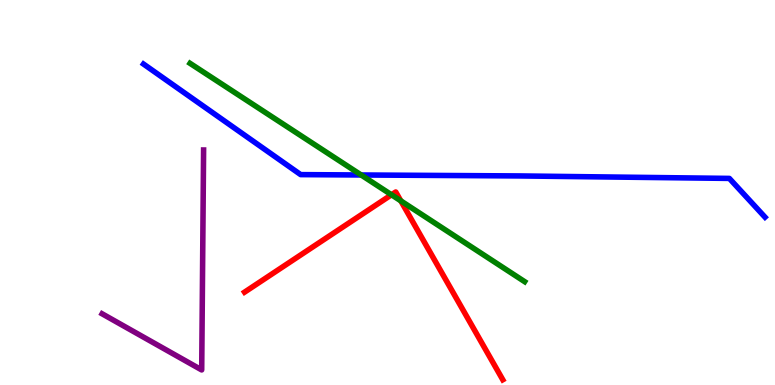[{'lines': ['blue', 'red'], 'intersections': []}, {'lines': ['green', 'red'], 'intersections': [{'x': 5.05, 'y': 4.94}, {'x': 5.17, 'y': 4.78}]}, {'lines': ['purple', 'red'], 'intersections': []}, {'lines': ['blue', 'green'], 'intersections': [{'x': 4.66, 'y': 5.46}]}, {'lines': ['blue', 'purple'], 'intersections': []}, {'lines': ['green', 'purple'], 'intersections': []}]